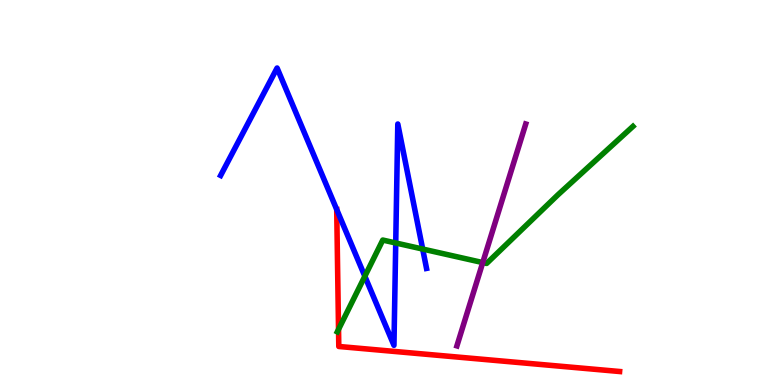[{'lines': ['blue', 'red'], 'intersections': [{'x': 4.34, 'y': 4.56}]}, {'lines': ['green', 'red'], 'intersections': [{'x': 4.37, 'y': 1.44}]}, {'lines': ['purple', 'red'], 'intersections': []}, {'lines': ['blue', 'green'], 'intersections': [{'x': 4.71, 'y': 2.82}, {'x': 5.11, 'y': 3.69}, {'x': 5.45, 'y': 3.53}]}, {'lines': ['blue', 'purple'], 'intersections': []}, {'lines': ['green', 'purple'], 'intersections': [{'x': 6.23, 'y': 3.18}]}]